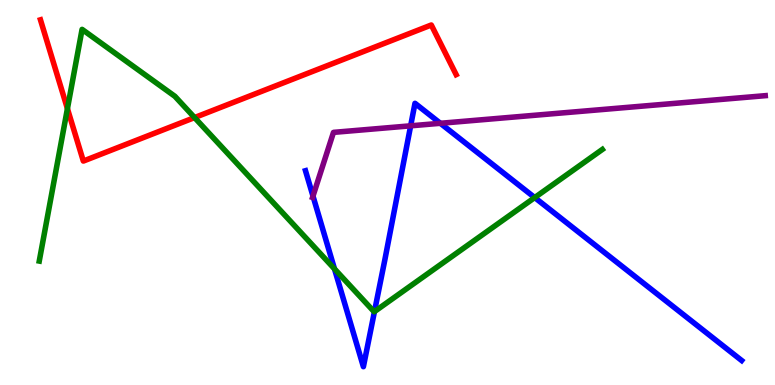[{'lines': ['blue', 'red'], 'intersections': []}, {'lines': ['green', 'red'], 'intersections': [{'x': 0.87, 'y': 7.18}, {'x': 2.51, 'y': 6.95}]}, {'lines': ['purple', 'red'], 'intersections': []}, {'lines': ['blue', 'green'], 'intersections': [{'x': 4.32, 'y': 3.02}, {'x': 4.83, 'y': 1.91}, {'x': 6.9, 'y': 4.87}]}, {'lines': ['blue', 'purple'], 'intersections': [{'x': 4.04, 'y': 4.91}, {'x': 5.3, 'y': 6.73}, {'x': 5.68, 'y': 6.8}]}, {'lines': ['green', 'purple'], 'intersections': []}]